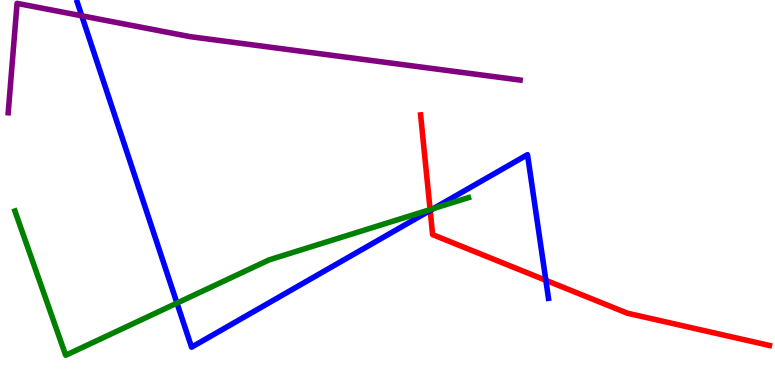[{'lines': ['blue', 'red'], 'intersections': [{'x': 5.55, 'y': 4.53}, {'x': 7.04, 'y': 2.72}]}, {'lines': ['green', 'red'], 'intersections': [{'x': 5.55, 'y': 4.56}]}, {'lines': ['purple', 'red'], 'intersections': []}, {'lines': ['blue', 'green'], 'intersections': [{'x': 2.28, 'y': 2.13}, {'x': 5.59, 'y': 4.58}]}, {'lines': ['blue', 'purple'], 'intersections': [{'x': 1.06, 'y': 9.59}]}, {'lines': ['green', 'purple'], 'intersections': []}]